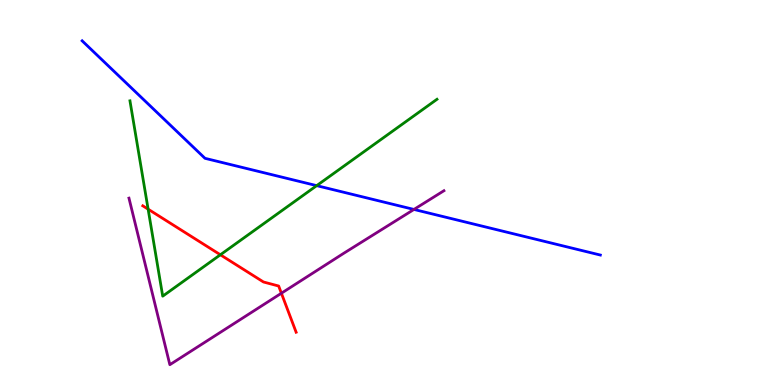[{'lines': ['blue', 'red'], 'intersections': []}, {'lines': ['green', 'red'], 'intersections': [{'x': 1.91, 'y': 4.57}, {'x': 2.84, 'y': 3.38}]}, {'lines': ['purple', 'red'], 'intersections': [{'x': 3.63, 'y': 2.38}]}, {'lines': ['blue', 'green'], 'intersections': [{'x': 4.09, 'y': 5.18}]}, {'lines': ['blue', 'purple'], 'intersections': [{'x': 5.34, 'y': 4.56}]}, {'lines': ['green', 'purple'], 'intersections': []}]